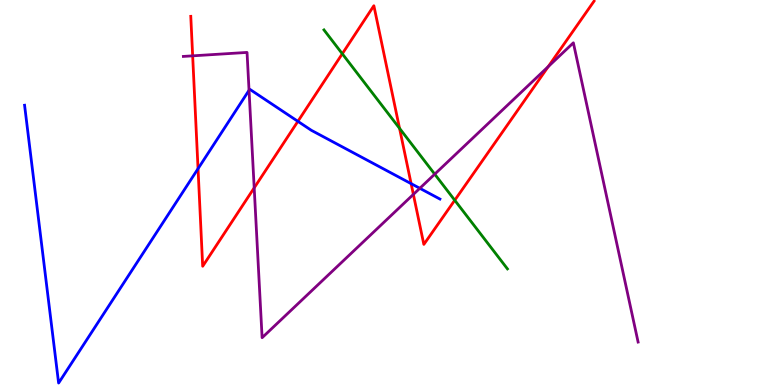[{'lines': ['blue', 'red'], 'intersections': [{'x': 2.56, 'y': 5.62}, {'x': 3.84, 'y': 6.85}, {'x': 5.3, 'y': 5.23}]}, {'lines': ['green', 'red'], 'intersections': [{'x': 4.42, 'y': 8.6}, {'x': 5.16, 'y': 6.67}, {'x': 5.87, 'y': 4.8}]}, {'lines': ['purple', 'red'], 'intersections': [{'x': 2.49, 'y': 8.55}, {'x': 3.28, 'y': 5.12}, {'x': 5.33, 'y': 4.95}, {'x': 7.07, 'y': 8.27}]}, {'lines': ['blue', 'green'], 'intersections': []}, {'lines': ['blue', 'purple'], 'intersections': [{'x': 3.21, 'y': 7.65}, {'x': 5.42, 'y': 5.11}]}, {'lines': ['green', 'purple'], 'intersections': [{'x': 5.61, 'y': 5.48}]}]